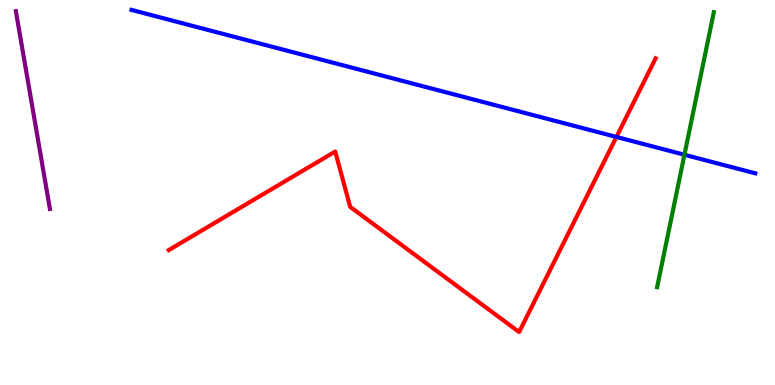[{'lines': ['blue', 'red'], 'intersections': [{'x': 7.95, 'y': 6.44}]}, {'lines': ['green', 'red'], 'intersections': []}, {'lines': ['purple', 'red'], 'intersections': []}, {'lines': ['blue', 'green'], 'intersections': [{'x': 8.83, 'y': 5.98}]}, {'lines': ['blue', 'purple'], 'intersections': []}, {'lines': ['green', 'purple'], 'intersections': []}]